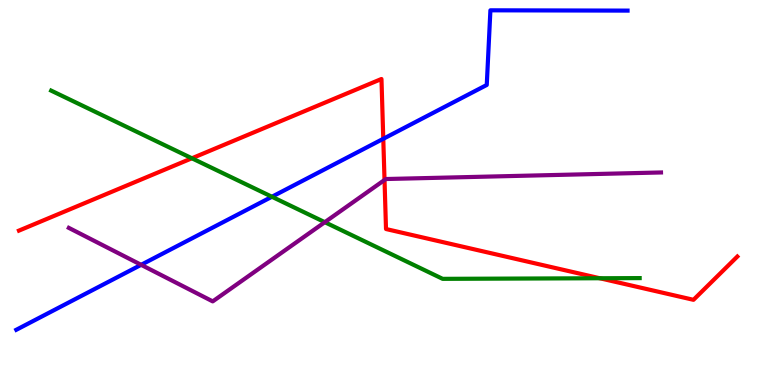[{'lines': ['blue', 'red'], 'intersections': [{'x': 4.95, 'y': 6.39}]}, {'lines': ['green', 'red'], 'intersections': [{'x': 2.48, 'y': 5.89}, {'x': 7.74, 'y': 2.77}]}, {'lines': ['purple', 'red'], 'intersections': [{'x': 4.96, 'y': 5.33}]}, {'lines': ['blue', 'green'], 'intersections': [{'x': 3.51, 'y': 4.89}]}, {'lines': ['blue', 'purple'], 'intersections': [{'x': 1.82, 'y': 3.12}]}, {'lines': ['green', 'purple'], 'intersections': [{'x': 4.19, 'y': 4.23}]}]